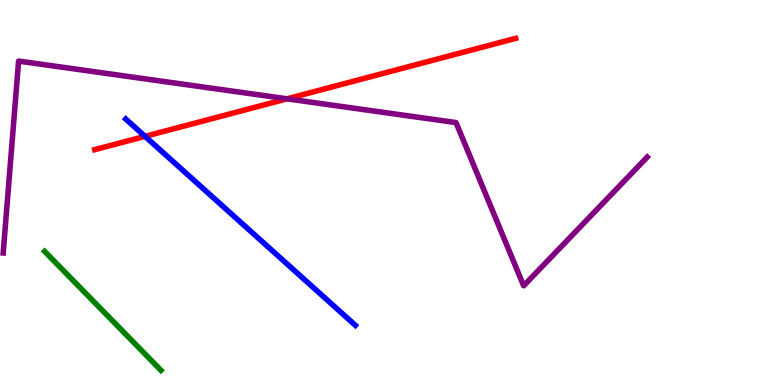[{'lines': ['blue', 'red'], 'intersections': [{'x': 1.87, 'y': 6.46}]}, {'lines': ['green', 'red'], 'intersections': []}, {'lines': ['purple', 'red'], 'intersections': [{'x': 3.7, 'y': 7.43}]}, {'lines': ['blue', 'green'], 'intersections': []}, {'lines': ['blue', 'purple'], 'intersections': []}, {'lines': ['green', 'purple'], 'intersections': []}]